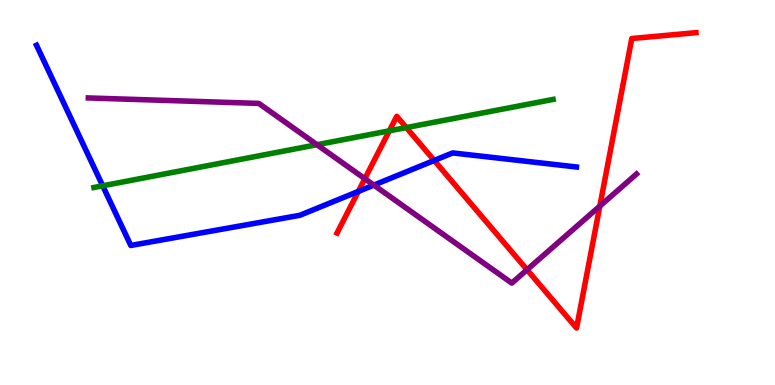[{'lines': ['blue', 'red'], 'intersections': [{'x': 4.62, 'y': 5.03}, {'x': 5.6, 'y': 5.83}]}, {'lines': ['green', 'red'], 'intersections': [{'x': 5.02, 'y': 6.6}, {'x': 5.24, 'y': 6.69}]}, {'lines': ['purple', 'red'], 'intersections': [{'x': 4.71, 'y': 5.36}, {'x': 6.8, 'y': 2.99}, {'x': 7.74, 'y': 4.65}]}, {'lines': ['blue', 'green'], 'intersections': [{'x': 1.33, 'y': 5.17}]}, {'lines': ['blue', 'purple'], 'intersections': [{'x': 4.82, 'y': 5.19}]}, {'lines': ['green', 'purple'], 'intersections': [{'x': 4.09, 'y': 6.24}]}]